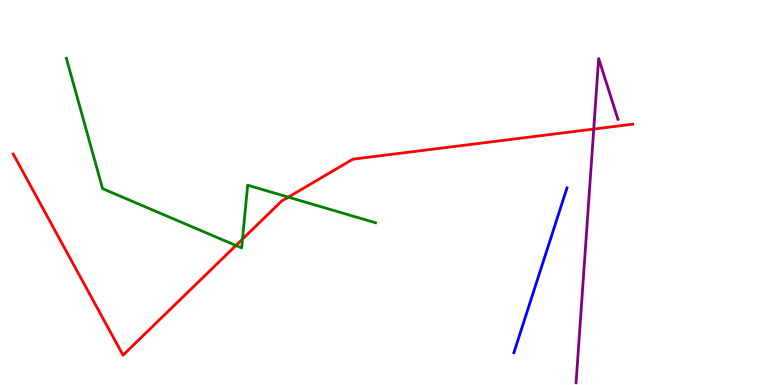[{'lines': ['blue', 'red'], 'intersections': []}, {'lines': ['green', 'red'], 'intersections': [{'x': 3.04, 'y': 3.62}, {'x': 3.13, 'y': 3.79}, {'x': 3.72, 'y': 4.88}]}, {'lines': ['purple', 'red'], 'intersections': [{'x': 7.66, 'y': 6.65}]}, {'lines': ['blue', 'green'], 'intersections': []}, {'lines': ['blue', 'purple'], 'intersections': []}, {'lines': ['green', 'purple'], 'intersections': []}]